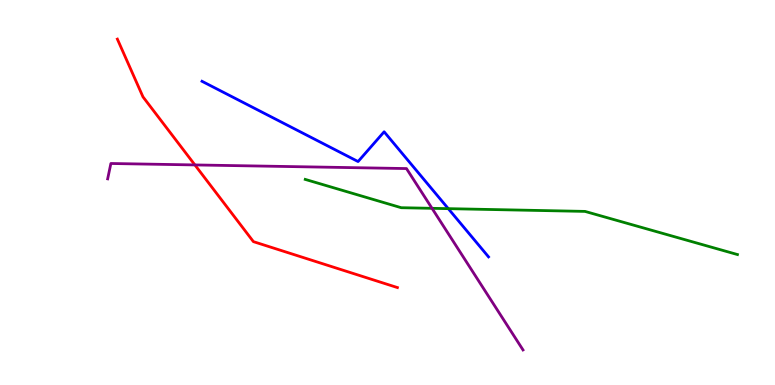[{'lines': ['blue', 'red'], 'intersections': []}, {'lines': ['green', 'red'], 'intersections': []}, {'lines': ['purple', 'red'], 'intersections': [{'x': 2.51, 'y': 5.72}]}, {'lines': ['blue', 'green'], 'intersections': [{'x': 5.78, 'y': 4.58}]}, {'lines': ['blue', 'purple'], 'intersections': []}, {'lines': ['green', 'purple'], 'intersections': [{'x': 5.57, 'y': 4.59}]}]